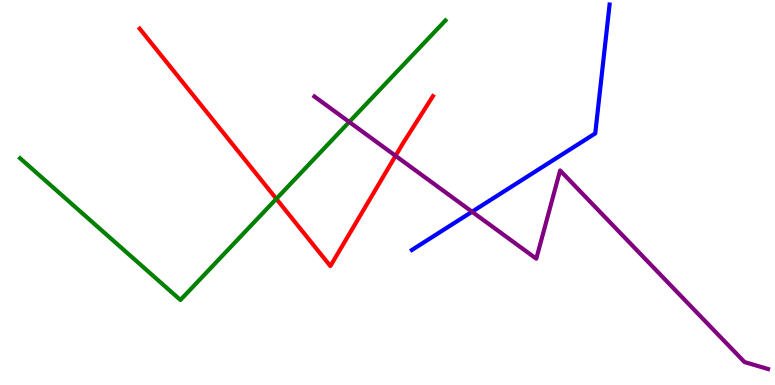[{'lines': ['blue', 'red'], 'intersections': []}, {'lines': ['green', 'red'], 'intersections': [{'x': 3.57, 'y': 4.84}]}, {'lines': ['purple', 'red'], 'intersections': [{'x': 5.1, 'y': 5.95}]}, {'lines': ['blue', 'green'], 'intersections': []}, {'lines': ['blue', 'purple'], 'intersections': [{'x': 6.09, 'y': 4.5}]}, {'lines': ['green', 'purple'], 'intersections': [{'x': 4.51, 'y': 6.83}]}]